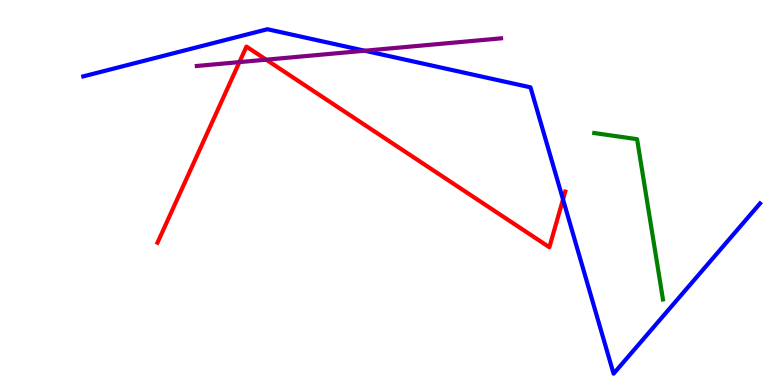[{'lines': ['blue', 'red'], 'intersections': [{'x': 7.26, 'y': 4.82}]}, {'lines': ['green', 'red'], 'intersections': []}, {'lines': ['purple', 'red'], 'intersections': [{'x': 3.09, 'y': 8.39}, {'x': 3.43, 'y': 8.45}]}, {'lines': ['blue', 'green'], 'intersections': []}, {'lines': ['blue', 'purple'], 'intersections': [{'x': 4.71, 'y': 8.68}]}, {'lines': ['green', 'purple'], 'intersections': []}]